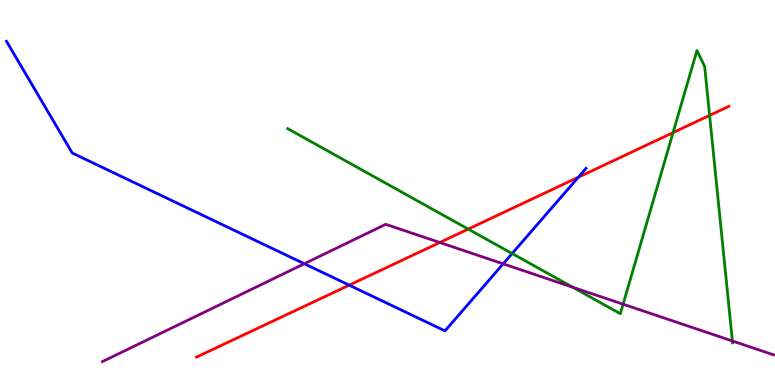[{'lines': ['blue', 'red'], 'intersections': [{'x': 4.51, 'y': 2.59}, {'x': 7.46, 'y': 5.4}]}, {'lines': ['green', 'red'], 'intersections': [{'x': 6.04, 'y': 4.05}, {'x': 8.68, 'y': 6.56}, {'x': 9.16, 'y': 7.0}]}, {'lines': ['purple', 'red'], 'intersections': [{'x': 5.67, 'y': 3.7}]}, {'lines': ['blue', 'green'], 'intersections': [{'x': 6.61, 'y': 3.41}]}, {'lines': ['blue', 'purple'], 'intersections': [{'x': 3.93, 'y': 3.15}, {'x': 6.49, 'y': 3.15}]}, {'lines': ['green', 'purple'], 'intersections': [{'x': 7.39, 'y': 2.54}, {'x': 8.04, 'y': 2.1}, {'x': 9.45, 'y': 1.14}]}]